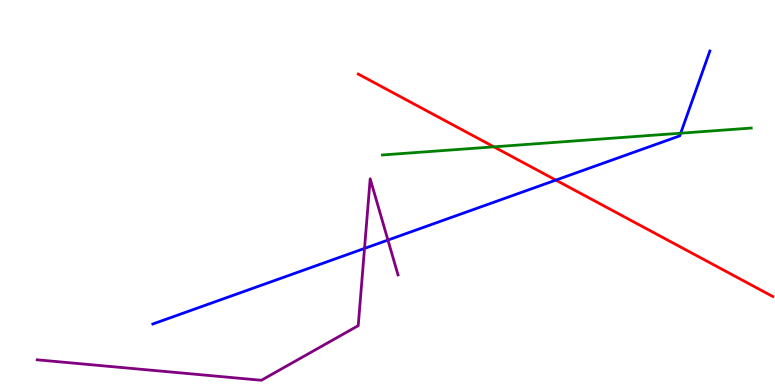[{'lines': ['blue', 'red'], 'intersections': [{'x': 7.17, 'y': 5.32}]}, {'lines': ['green', 'red'], 'intersections': [{'x': 6.37, 'y': 6.19}]}, {'lines': ['purple', 'red'], 'intersections': []}, {'lines': ['blue', 'green'], 'intersections': [{'x': 8.78, 'y': 6.54}]}, {'lines': ['blue', 'purple'], 'intersections': [{'x': 4.7, 'y': 3.55}, {'x': 5.01, 'y': 3.76}]}, {'lines': ['green', 'purple'], 'intersections': []}]